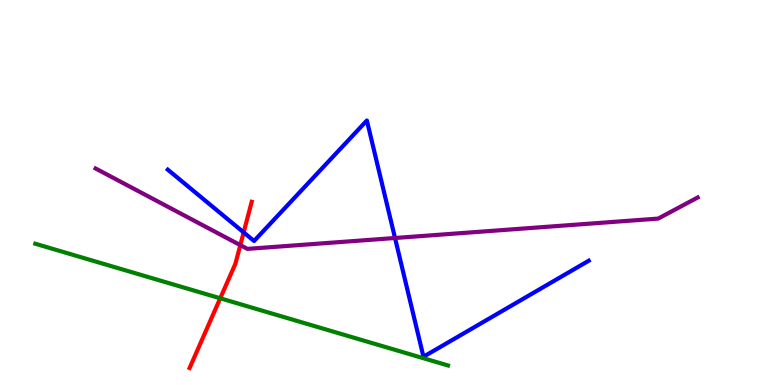[{'lines': ['blue', 'red'], 'intersections': [{'x': 3.14, 'y': 3.96}]}, {'lines': ['green', 'red'], 'intersections': [{'x': 2.84, 'y': 2.25}]}, {'lines': ['purple', 'red'], 'intersections': [{'x': 3.1, 'y': 3.63}]}, {'lines': ['blue', 'green'], 'intersections': []}, {'lines': ['blue', 'purple'], 'intersections': [{'x': 5.1, 'y': 3.82}]}, {'lines': ['green', 'purple'], 'intersections': []}]